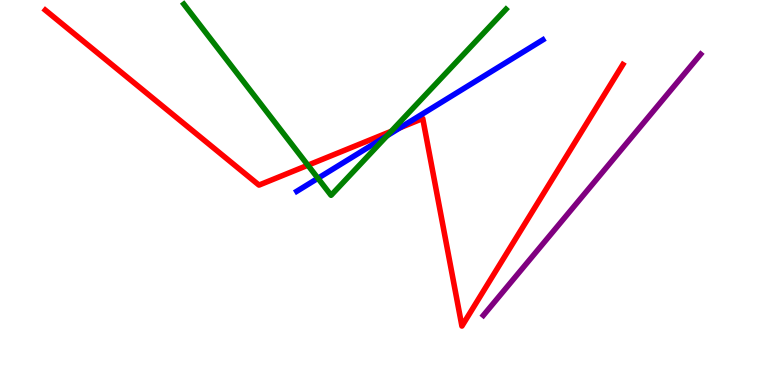[{'lines': ['blue', 'red'], 'intersections': [{'x': 5.16, 'y': 6.68}]}, {'lines': ['green', 'red'], 'intersections': [{'x': 3.97, 'y': 5.71}, {'x': 5.05, 'y': 6.59}]}, {'lines': ['purple', 'red'], 'intersections': []}, {'lines': ['blue', 'green'], 'intersections': [{'x': 4.1, 'y': 5.37}, {'x': 4.99, 'y': 6.48}]}, {'lines': ['blue', 'purple'], 'intersections': []}, {'lines': ['green', 'purple'], 'intersections': []}]